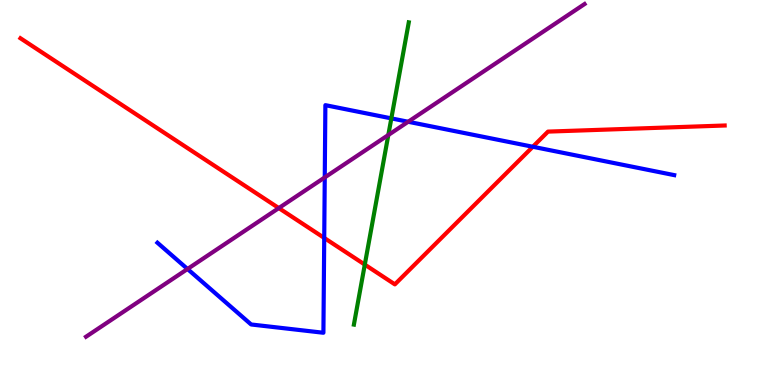[{'lines': ['blue', 'red'], 'intersections': [{'x': 4.18, 'y': 3.82}, {'x': 6.88, 'y': 6.19}]}, {'lines': ['green', 'red'], 'intersections': [{'x': 4.71, 'y': 3.13}]}, {'lines': ['purple', 'red'], 'intersections': [{'x': 3.6, 'y': 4.6}]}, {'lines': ['blue', 'green'], 'intersections': [{'x': 5.05, 'y': 6.93}]}, {'lines': ['blue', 'purple'], 'intersections': [{'x': 2.42, 'y': 3.01}, {'x': 4.19, 'y': 5.39}, {'x': 5.27, 'y': 6.84}]}, {'lines': ['green', 'purple'], 'intersections': [{'x': 5.01, 'y': 6.49}]}]